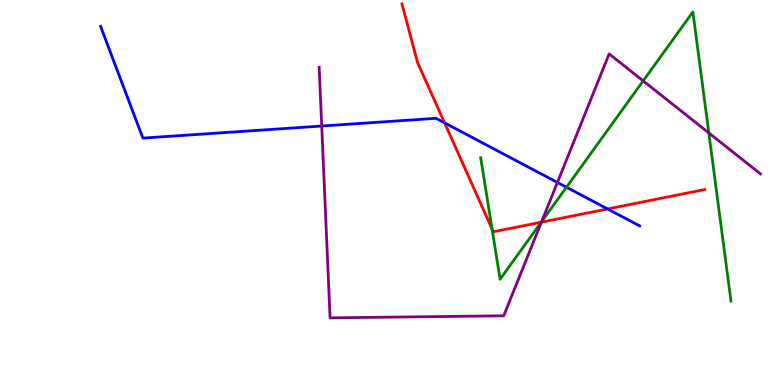[{'lines': ['blue', 'red'], 'intersections': [{'x': 5.74, 'y': 6.81}, {'x': 7.84, 'y': 4.57}]}, {'lines': ['green', 'red'], 'intersections': [{'x': 6.35, 'y': 4.05}, {'x': 6.98, 'y': 4.23}]}, {'lines': ['purple', 'red'], 'intersections': [{'x': 6.99, 'y': 4.23}]}, {'lines': ['blue', 'green'], 'intersections': [{'x': 7.31, 'y': 5.14}]}, {'lines': ['blue', 'purple'], 'intersections': [{'x': 4.15, 'y': 6.73}, {'x': 7.19, 'y': 5.26}]}, {'lines': ['green', 'purple'], 'intersections': [{'x': 6.99, 'y': 4.24}, {'x': 8.3, 'y': 7.9}, {'x': 9.15, 'y': 6.55}]}]